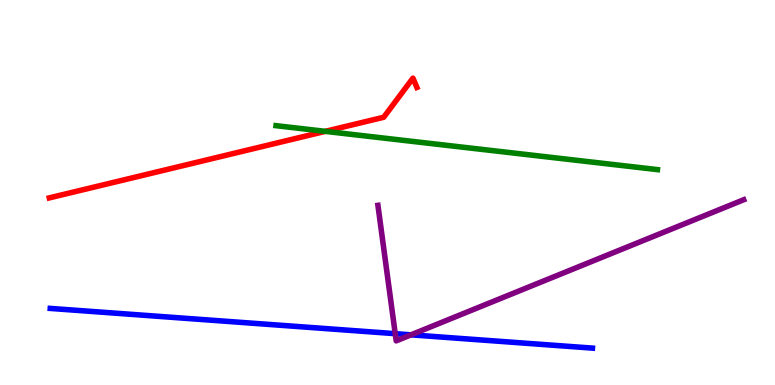[{'lines': ['blue', 'red'], 'intersections': []}, {'lines': ['green', 'red'], 'intersections': [{'x': 4.2, 'y': 6.59}]}, {'lines': ['purple', 'red'], 'intersections': []}, {'lines': ['blue', 'green'], 'intersections': []}, {'lines': ['blue', 'purple'], 'intersections': [{'x': 5.1, 'y': 1.33}, {'x': 5.3, 'y': 1.3}]}, {'lines': ['green', 'purple'], 'intersections': []}]